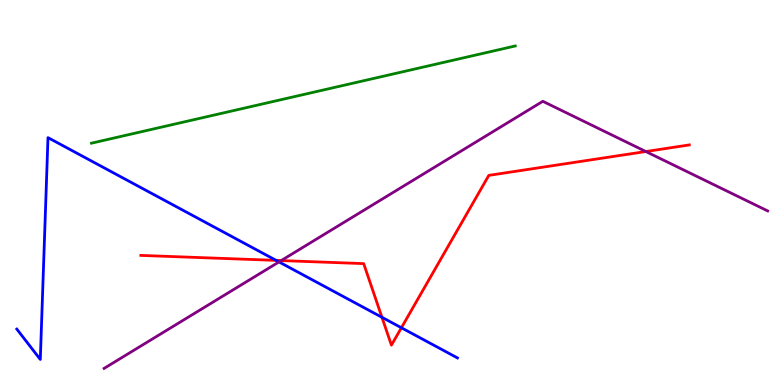[{'lines': ['blue', 'red'], 'intersections': [{'x': 3.56, 'y': 3.24}, {'x': 4.93, 'y': 1.76}, {'x': 5.18, 'y': 1.49}]}, {'lines': ['green', 'red'], 'intersections': []}, {'lines': ['purple', 'red'], 'intersections': [{'x': 3.63, 'y': 3.23}, {'x': 8.33, 'y': 6.06}]}, {'lines': ['blue', 'green'], 'intersections': []}, {'lines': ['blue', 'purple'], 'intersections': [{'x': 3.6, 'y': 3.2}]}, {'lines': ['green', 'purple'], 'intersections': []}]